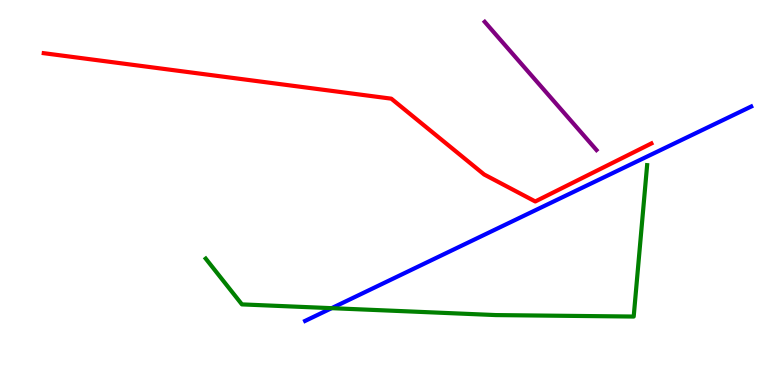[{'lines': ['blue', 'red'], 'intersections': []}, {'lines': ['green', 'red'], 'intersections': []}, {'lines': ['purple', 'red'], 'intersections': []}, {'lines': ['blue', 'green'], 'intersections': [{'x': 4.28, 'y': 2.0}]}, {'lines': ['blue', 'purple'], 'intersections': []}, {'lines': ['green', 'purple'], 'intersections': []}]